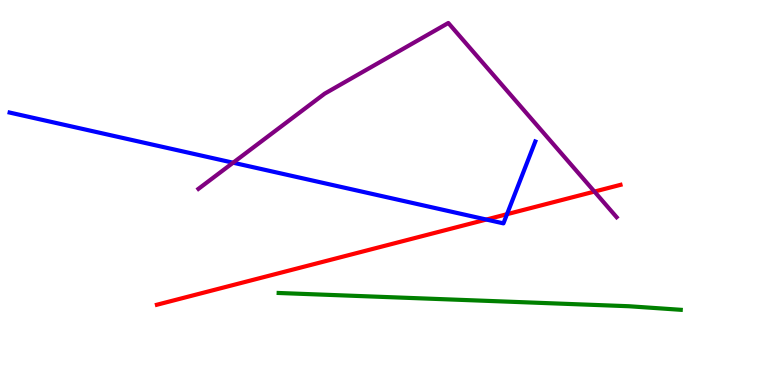[{'lines': ['blue', 'red'], 'intersections': [{'x': 6.28, 'y': 4.3}, {'x': 6.54, 'y': 4.44}]}, {'lines': ['green', 'red'], 'intersections': []}, {'lines': ['purple', 'red'], 'intersections': [{'x': 7.67, 'y': 5.02}]}, {'lines': ['blue', 'green'], 'intersections': []}, {'lines': ['blue', 'purple'], 'intersections': [{'x': 3.01, 'y': 5.77}]}, {'lines': ['green', 'purple'], 'intersections': []}]